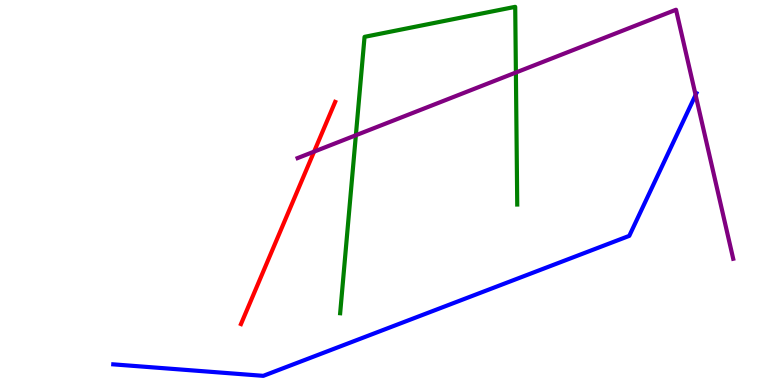[{'lines': ['blue', 'red'], 'intersections': []}, {'lines': ['green', 'red'], 'intersections': []}, {'lines': ['purple', 'red'], 'intersections': [{'x': 4.05, 'y': 6.06}]}, {'lines': ['blue', 'green'], 'intersections': []}, {'lines': ['blue', 'purple'], 'intersections': [{'x': 8.98, 'y': 7.53}]}, {'lines': ['green', 'purple'], 'intersections': [{'x': 4.59, 'y': 6.49}, {'x': 6.66, 'y': 8.12}]}]